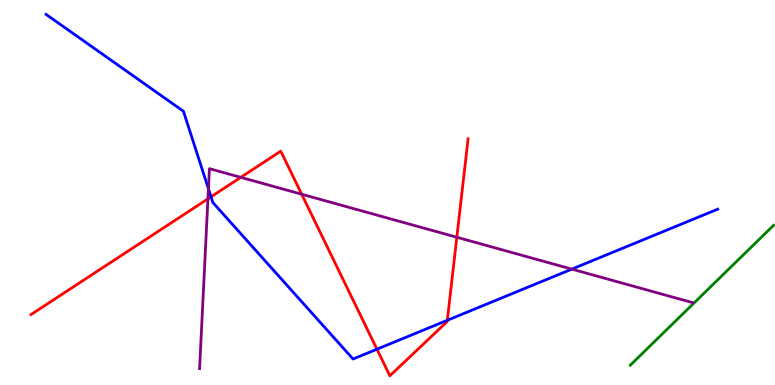[{'lines': ['blue', 'red'], 'intersections': [{'x': 2.72, 'y': 4.89}, {'x': 4.86, 'y': 0.93}, {'x': 5.77, 'y': 1.68}]}, {'lines': ['green', 'red'], 'intersections': []}, {'lines': ['purple', 'red'], 'intersections': [{'x': 2.68, 'y': 4.84}, {'x': 3.11, 'y': 5.39}, {'x': 3.89, 'y': 4.95}, {'x': 5.89, 'y': 3.84}]}, {'lines': ['blue', 'green'], 'intersections': []}, {'lines': ['blue', 'purple'], 'intersections': [{'x': 2.69, 'y': 5.1}, {'x': 7.38, 'y': 3.01}]}, {'lines': ['green', 'purple'], 'intersections': []}]